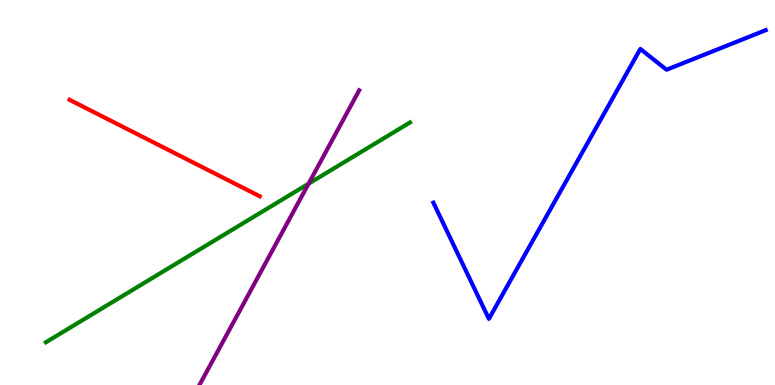[{'lines': ['blue', 'red'], 'intersections': []}, {'lines': ['green', 'red'], 'intersections': []}, {'lines': ['purple', 'red'], 'intersections': []}, {'lines': ['blue', 'green'], 'intersections': []}, {'lines': ['blue', 'purple'], 'intersections': []}, {'lines': ['green', 'purple'], 'intersections': [{'x': 3.98, 'y': 5.23}]}]